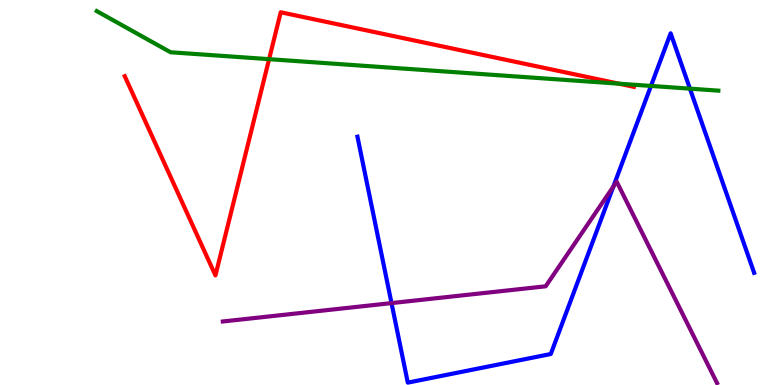[{'lines': ['blue', 'red'], 'intersections': []}, {'lines': ['green', 'red'], 'intersections': [{'x': 3.47, 'y': 8.46}, {'x': 7.99, 'y': 7.83}]}, {'lines': ['purple', 'red'], 'intersections': []}, {'lines': ['blue', 'green'], 'intersections': [{'x': 8.4, 'y': 7.77}, {'x': 8.9, 'y': 7.7}]}, {'lines': ['blue', 'purple'], 'intersections': [{'x': 5.05, 'y': 2.13}, {'x': 7.91, 'y': 5.15}]}, {'lines': ['green', 'purple'], 'intersections': []}]